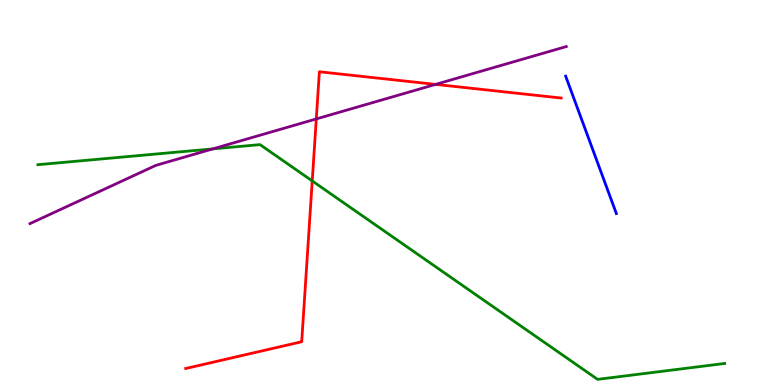[{'lines': ['blue', 'red'], 'intersections': []}, {'lines': ['green', 'red'], 'intersections': [{'x': 4.03, 'y': 5.3}]}, {'lines': ['purple', 'red'], 'intersections': [{'x': 4.08, 'y': 6.91}, {'x': 5.62, 'y': 7.81}]}, {'lines': ['blue', 'green'], 'intersections': []}, {'lines': ['blue', 'purple'], 'intersections': []}, {'lines': ['green', 'purple'], 'intersections': [{'x': 2.75, 'y': 6.13}]}]